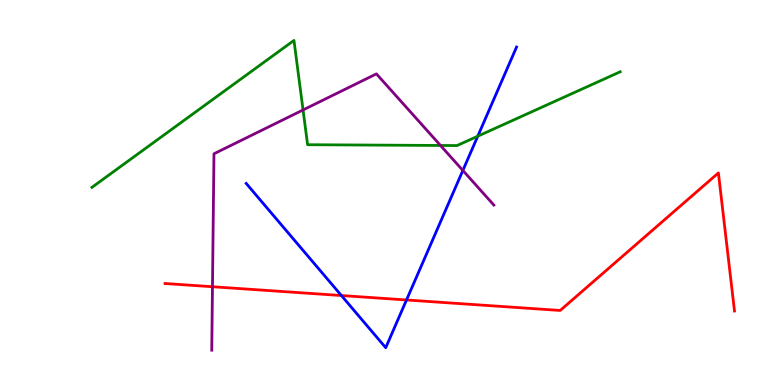[{'lines': ['blue', 'red'], 'intersections': [{'x': 4.41, 'y': 2.32}, {'x': 5.25, 'y': 2.21}]}, {'lines': ['green', 'red'], 'intersections': []}, {'lines': ['purple', 'red'], 'intersections': [{'x': 2.74, 'y': 2.55}]}, {'lines': ['blue', 'green'], 'intersections': [{'x': 6.16, 'y': 6.46}]}, {'lines': ['blue', 'purple'], 'intersections': [{'x': 5.97, 'y': 5.57}]}, {'lines': ['green', 'purple'], 'intersections': [{'x': 3.91, 'y': 7.14}, {'x': 5.68, 'y': 6.22}]}]